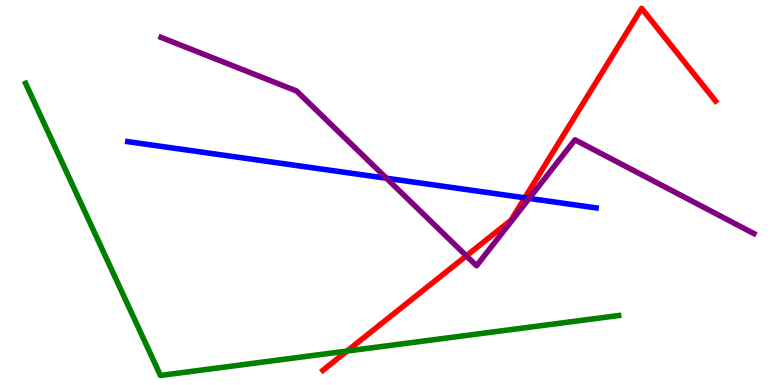[{'lines': ['blue', 'red'], 'intersections': [{'x': 6.77, 'y': 4.86}]}, {'lines': ['green', 'red'], 'intersections': [{'x': 4.48, 'y': 0.882}]}, {'lines': ['purple', 'red'], 'intersections': [{'x': 6.02, 'y': 3.35}]}, {'lines': ['blue', 'green'], 'intersections': []}, {'lines': ['blue', 'purple'], 'intersections': [{'x': 4.99, 'y': 5.37}, {'x': 6.83, 'y': 4.85}]}, {'lines': ['green', 'purple'], 'intersections': []}]